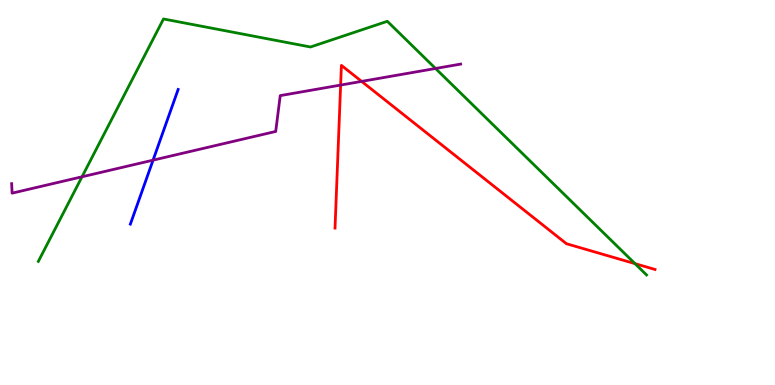[{'lines': ['blue', 'red'], 'intersections': []}, {'lines': ['green', 'red'], 'intersections': [{'x': 8.19, 'y': 3.15}]}, {'lines': ['purple', 'red'], 'intersections': [{'x': 4.4, 'y': 7.79}, {'x': 4.67, 'y': 7.89}]}, {'lines': ['blue', 'green'], 'intersections': []}, {'lines': ['blue', 'purple'], 'intersections': [{'x': 1.97, 'y': 5.84}]}, {'lines': ['green', 'purple'], 'intersections': [{'x': 1.06, 'y': 5.41}, {'x': 5.62, 'y': 8.22}]}]